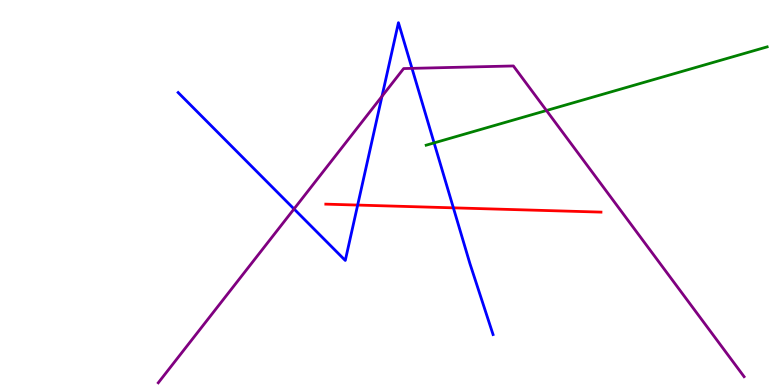[{'lines': ['blue', 'red'], 'intersections': [{'x': 4.62, 'y': 4.67}, {'x': 5.85, 'y': 4.6}]}, {'lines': ['green', 'red'], 'intersections': []}, {'lines': ['purple', 'red'], 'intersections': []}, {'lines': ['blue', 'green'], 'intersections': [{'x': 5.6, 'y': 6.29}]}, {'lines': ['blue', 'purple'], 'intersections': [{'x': 3.79, 'y': 4.57}, {'x': 4.93, 'y': 7.5}, {'x': 5.32, 'y': 8.22}]}, {'lines': ['green', 'purple'], 'intersections': [{'x': 7.05, 'y': 7.13}]}]